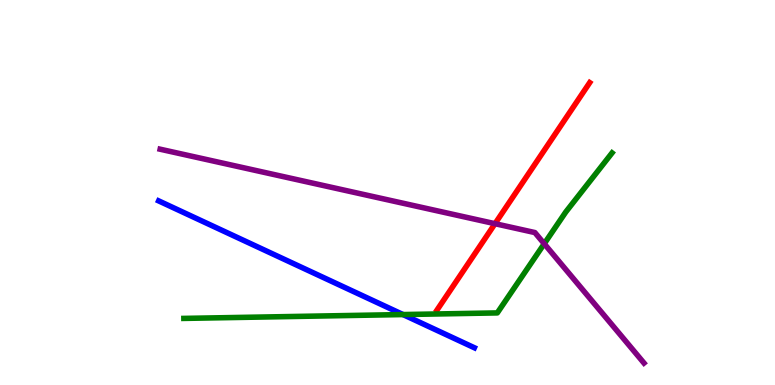[{'lines': ['blue', 'red'], 'intersections': []}, {'lines': ['green', 'red'], 'intersections': []}, {'lines': ['purple', 'red'], 'intersections': [{'x': 6.39, 'y': 4.19}]}, {'lines': ['blue', 'green'], 'intersections': [{'x': 5.2, 'y': 1.83}]}, {'lines': ['blue', 'purple'], 'intersections': []}, {'lines': ['green', 'purple'], 'intersections': [{'x': 7.02, 'y': 3.67}]}]